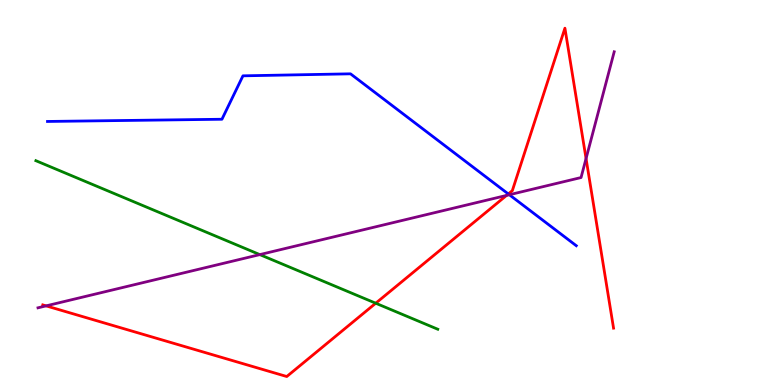[{'lines': ['blue', 'red'], 'intersections': [{'x': 6.56, 'y': 4.96}]}, {'lines': ['green', 'red'], 'intersections': [{'x': 4.85, 'y': 2.12}]}, {'lines': ['purple', 'red'], 'intersections': [{'x': 0.595, 'y': 2.06}, {'x': 6.54, 'y': 4.92}, {'x': 7.56, 'y': 5.88}]}, {'lines': ['blue', 'green'], 'intersections': []}, {'lines': ['blue', 'purple'], 'intersections': [{'x': 6.57, 'y': 4.94}]}, {'lines': ['green', 'purple'], 'intersections': [{'x': 3.35, 'y': 3.39}]}]